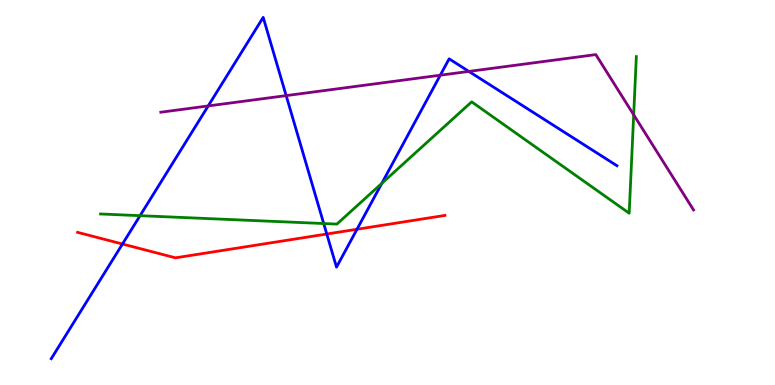[{'lines': ['blue', 'red'], 'intersections': [{'x': 1.58, 'y': 3.66}, {'x': 4.22, 'y': 3.92}, {'x': 4.61, 'y': 4.05}]}, {'lines': ['green', 'red'], 'intersections': []}, {'lines': ['purple', 'red'], 'intersections': []}, {'lines': ['blue', 'green'], 'intersections': [{'x': 1.81, 'y': 4.4}, {'x': 4.18, 'y': 4.19}, {'x': 4.93, 'y': 5.24}]}, {'lines': ['blue', 'purple'], 'intersections': [{'x': 2.69, 'y': 7.25}, {'x': 3.69, 'y': 7.52}, {'x': 5.68, 'y': 8.05}, {'x': 6.05, 'y': 8.15}]}, {'lines': ['green', 'purple'], 'intersections': [{'x': 8.18, 'y': 7.02}]}]